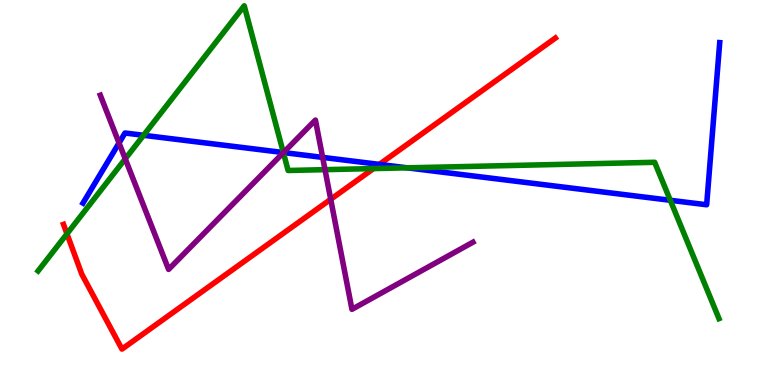[{'lines': ['blue', 'red'], 'intersections': [{'x': 4.89, 'y': 5.73}]}, {'lines': ['green', 'red'], 'intersections': [{'x': 0.864, 'y': 3.93}, {'x': 4.82, 'y': 5.62}]}, {'lines': ['purple', 'red'], 'intersections': [{'x': 4.27, 'y': 4.82}]}, {'lines': ['blue', 'green'], 'intersections': [{'x': 1.85, 'y': 6.49}, {'x': 3.66, 'y': 6.04}, {'x': 5.25, 'y': 5.64}, {'x': 8.65, 'y': 4.8}]}, {'lines': ['blue', 'purple'], 'intersections': [{'x': 1.54, 'y': 6.29}, {'x': 3.66, 'y': 6.04}, {'x': 4.16, 'y': 5.91}]}, {'lines': ['green', 'purple'], 'intersections': [{'x': 1.62, 'y': 5.87}, {'x': 3.66, 'y': 6.03}, {'x': 4.19, 'y': 5.59}]}]